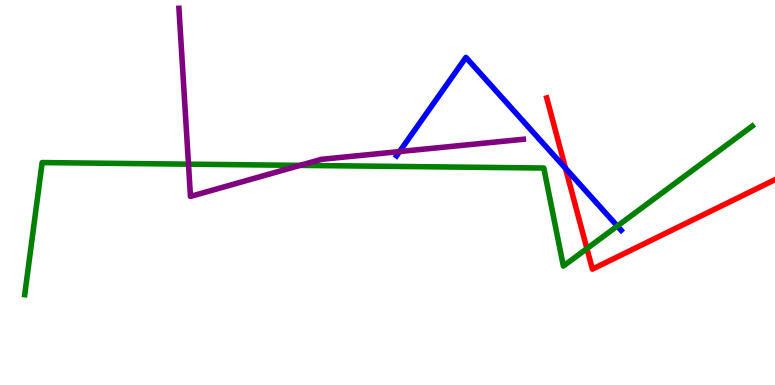[{'lines': ['blue', 'red'], 'intersections': [{'x': 7.3, 'y': 5.63}]}, {'lines': ['green', 'red'], 'intersections': [{'x': 7.57, 'y': 3.54}]}, {'lines': ['purple', 'red'], 'intersections': []}, {'lines': ['blue', 'green'], 'intersections': [{'x': 7.97, 'y': 4.13}]}, {'lines': ['blue', 'purple'], 'intersections': [{'x': 5.16, 'y': 6.06}]}, {'lines': ['green', 'purple'], 'intersections': [{'x': 2.43, 'y': 5.74}, {'x': 3.87, 'y': 5.7}]}]